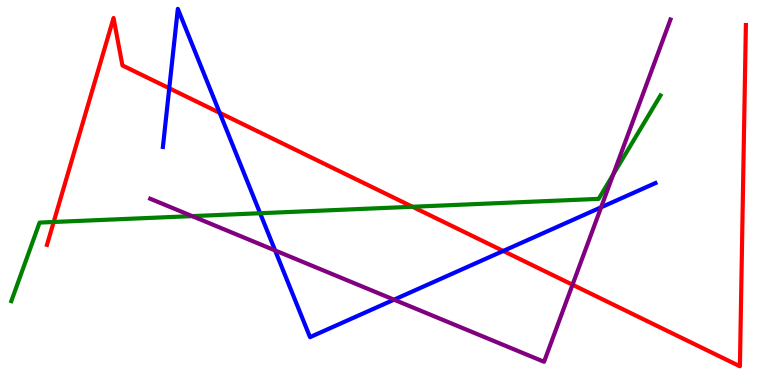[{'lines': ['blue', 'red'], 'intersections': [{'x': 2.18, 'y': 7.71}, {'x': 2.83, 'y': 7.07}, {'x': 6.49, 'y': 3.48}]}, {'lines': ['green', 'red'], 'intersections': [{'x': 0.693, 'y': 4.23}, {'x': 5.32, 'y': 4.63}]}, {'lines': ['purple', 'red'], 'intersections': [{'x': 7.39, 'y': 2.6}]}, {'lines': ['blue', 'green'], 'intersections': [{'x': 3.36, 'y': 4.46}]}, {'lines': ['blue', 'purple'], 'intersections': [{'x': 3.55, 'y': 3.49}, {'x': 5.08, 'y': 2.22}, {'x': 7.76, 'y': 4.62}]}, {'lines': ['green', 'purple'], 'intersections': [{'x': 2.48, 'y': 4.39}, {'x': 7.91, 'y': 5.47}]}]